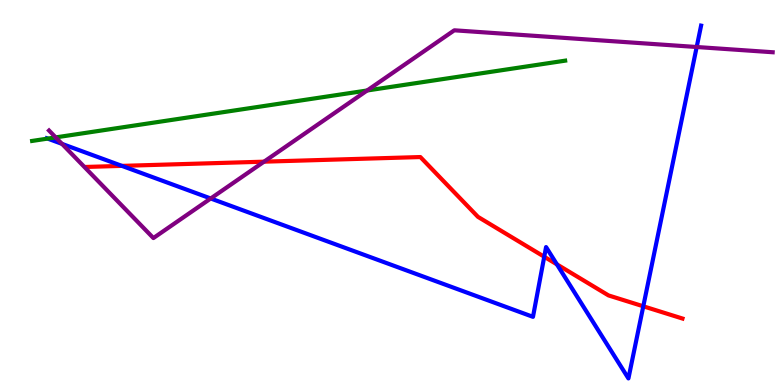[{'lines': ['blue', 'red'], 'intersections': [{'x': 1.57, 'y': 5.69}, {'x': 7.02, 'y': 3.33}, {'x': 7.19, 'y': 3.13}, {'x': 8.3, 'y': 2.04}]}, {'lines': ['green', 'red'], 'intersections': []}, {'lines': ['purple', 'red'], 'intersections': [{'x': 3.41, 'y': 5.8}]}, {'lines': ['blue', 'green'], 'intersections': [{'x': 0.615, 'y': 6.4}]}, {'lines': ['blue', 'purple'], 'intersections': [{'x': 0.8, 'y': 6.26}, {'x': 2.72, 'y': 4.84}, {'x': 8.99, 'y': 8.78}]}, {'lines': ['green', 'purple'], 'intersections': [{'x': 0.719, 'y': 6.43}, {'x': 4.74, 'y': 7.65}]}]